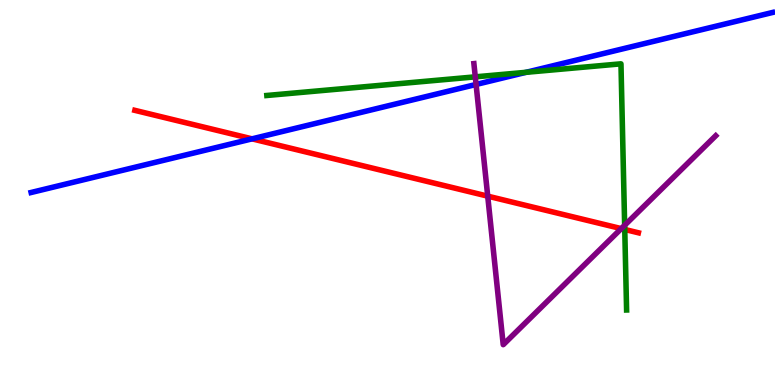[{'lines': ['blue', 'red'], 'intersections': [{'x': 3.25, 'y': 6.39}]}, {'lines': ['green', 'red'], 'intersections': [{'x': 8.06, 'y': 4.04}]}, {'lines': ['purple', 'red'], 'intersections': [{'x': 6.29, 'y': 4.91}, {'x': 8.02, 'y': 4.06}]}, {'lines': ['blue', 'green'], 'intersections': [{'x': 6.79, 'y': 8.12}]}, {'lines': ['blue', 'purple'], 'intersections': [{'x': 6.14, 'y': 7.81}]}, {'lines': ['green', 'purple'], 'intersections': [{'x': 6.13, 'y': 8.0}, {'x': 8.06, 'y': 4.15}]}]